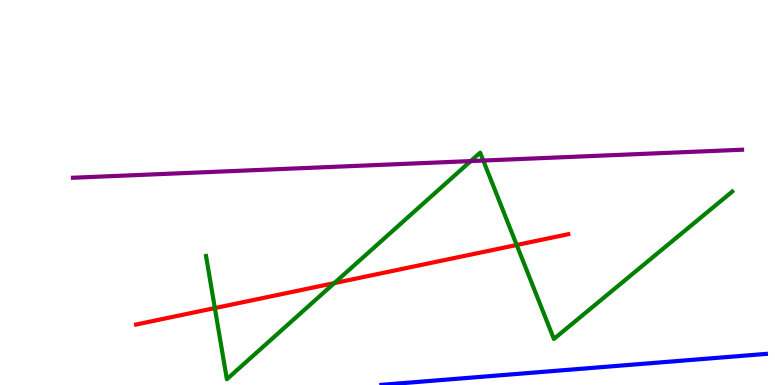[{'lines': ['blue', 'red'], 'intersections': []}, {'lines': ['green', 'red'], 'intersections': [{'x': 2.77, 'y': 2.0}, {'x': 4.31, 'y': 2.65}, {'x': 6.67, 'y': 3.64}]}, {'lines': ['purple', 'red'], 'intersections': []}, {'lines': ['blue', 'green'], 'intersections': []}, {'lines': ['blue', 'purple'], 'intersections': []}, {'lines': ['green', 'purple'], 'intersections': [{'x': 6.07, 'y': 5.82}, {'x': 6.24, 'y': 5.83}]}]